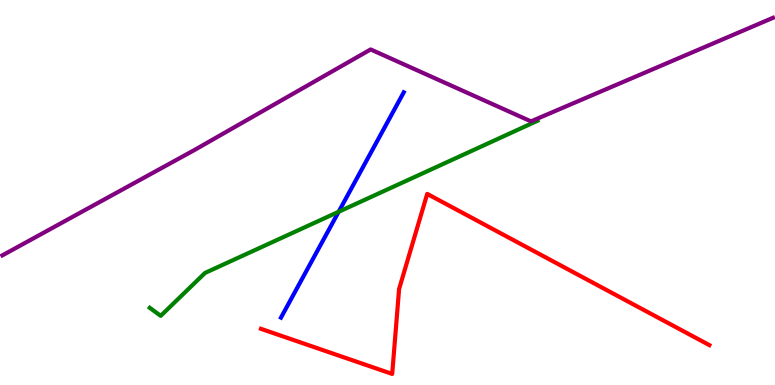[{'lines': ['blue', 'red'], 'intersections': []}, {'lines': ['green', 'red'], 'intersections': []}, {'lines': ['purple', 'red'], 'intersections': []}, {'lines': ['blue', 'green'], 'intersections': [{'x': 4.37, 'y': 4.5}]}, {'lines': ['blue', 'purple'], 'intersections': []}, {'lines': ['green', 'purple'], 'intersections': []}]